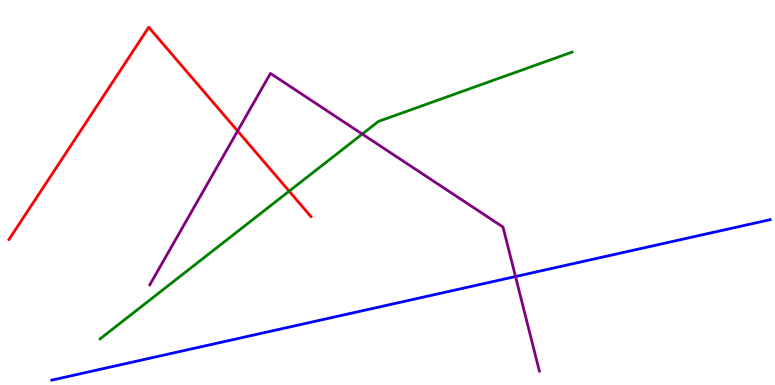[{'lines': ['blue', 'red'], 'intersections': []}, {'lines': ['green', 'red'], 'intersections': [{'x': 3.73, 'y': 5.03}]}, {'lines': ['purple', 'red'], 'intersections': [{'x': 3.07, 'y': 6.6}]}, {'lines': ['blue', 'green'], 'intersections': []}, {'lines': ['blue', 'purple'], 'intersections': [{'x': 6.65, 'y': 2.82}]}, {'lines': ['green', 'purple'], 'intersections': [{'x': 4.67, 'y': 6.52}]}]